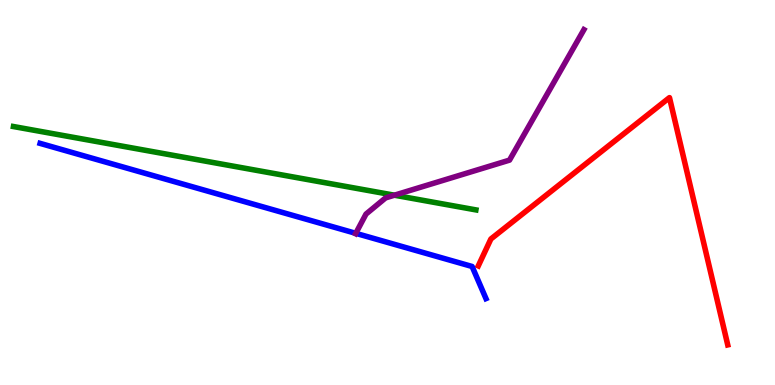[{'lines': ['blue', 'red'], 'intersections': []}, {'lines': ['green', 'red'], 'intersections': []}, {'lines': ['purple', 'red'], 'intersections': []}, {'lines': ['blue', 'green'], 'intersections': []}, {'lines': ['blue', 'purple'], 'intersections': [{'x': 4.59, 'y': 3.94}]}, {'lines': ['green', 'purple'], 'intersections': [{'x': 5.09, 'y': 4.93}]}]